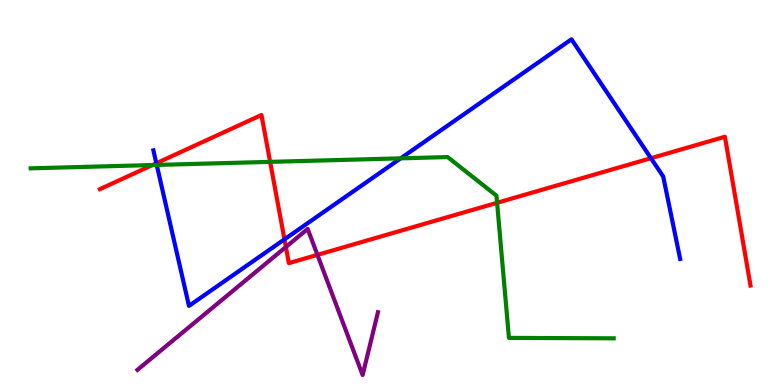[{'lines': ['blue', 'red'], 'intersections': [{'x': 2.02, 'y': 5.76}, {'x': 3.67, 'y': 3.78}, {'x': 8.4, 'y': 5.89}]}, {'lines': ['green', 'red'], 'intersections': [{'x': 1.97, 'y': 5.71}, {'x': 3.49, 'y': 5.8}, {'x': 6.41, 'y': 4.73}]}, {'lines': ['purple', 'red'], 'intersections': [{'x': 3.69, 'y': 3.58}, {'x': 4.1, 'y': 3.38}]}, {'lines': ['blue', 'green'], 'intersections': [{'x': 2.02, 'y': 5.72}, {'x': 5.17, 'y': 5.89}]}, {'lines': ['blue', 'purple'], 'intersections': []}, {'lines': ['green', 'purple'], 'intersections': []}]